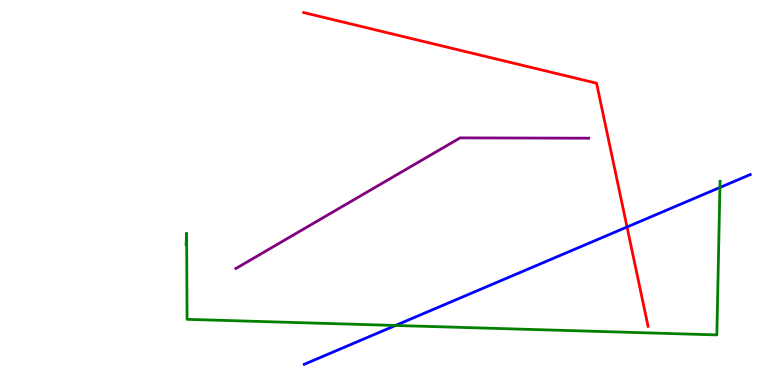[{'lines': ['blue', 'red'], 'intersections': [{'x': 8.09, 'y': 4.1}]}, {'lines': ['green', 'red'], 'intersections': []}, {'lines': ['purple', 'red'], 'intersections': []}, {'lines': ['blue', 'green'], 'intersections': [{'x': 5.1, 'y': 1.55}, {'x': 9.29, 'y': 5.13}]}, {'lines': ['blue', 'purple'], 'intersections': []}, {'lines': ['green', 'purple'], 'intersections': []}]